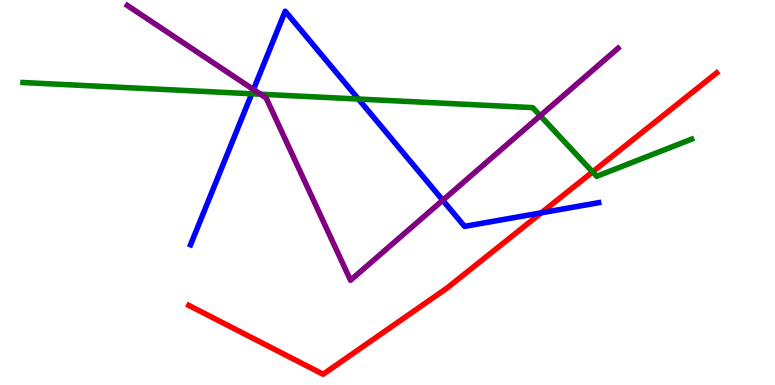[{'lines': ['blue', 'red'], 'intersections': [{'x': 6.98, 'y': 4.47}]}, {'lines': ['green', 'red'], 'intersections': [{'x': 7.65, 'y': 5.53}]}, {'lines': ['purple', 'red'], 'intersections': []}, {'lines': ['blue', 'green'], 'intersections': [{'x': 3.25, 'y': 7.56}, {'x': 4.62, 'y': 7.43}]}, {'lines': ['blue', 'purple'], 'intersections': [{'x': 3.27, 'y': 7.67}, {'x': 5.71, 'y': 4.8}]}, {'lines': ['green', 'purple'], 'intersections': [{'x': 3.36, 'y': 7.55}, {'x': 6.97, 'y': 6.99}]}]